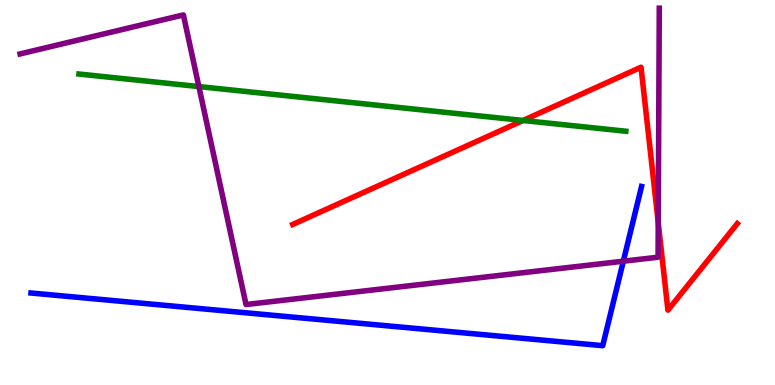[{'lines': ['blue', 'red'], 'intersections': []}, {'lines': ['green', 'red'], 'intersections': [{'x': 6.75, 'y': 6.87}]}, {'lines': ['purple', 'red'], 'intersections': [{'x': 8.49, 'y': 4.22}]}, {'lines': ['blue', 'green'], 'intersections': []}, {'lines': ['blue', 'purple'], 'intersections': [{'x': 8.04, 'y': 3.22}]}, {'lines': ['green', 'purple'], 'intersections': [{'x': 2.57, 'y': 7.75}]}]